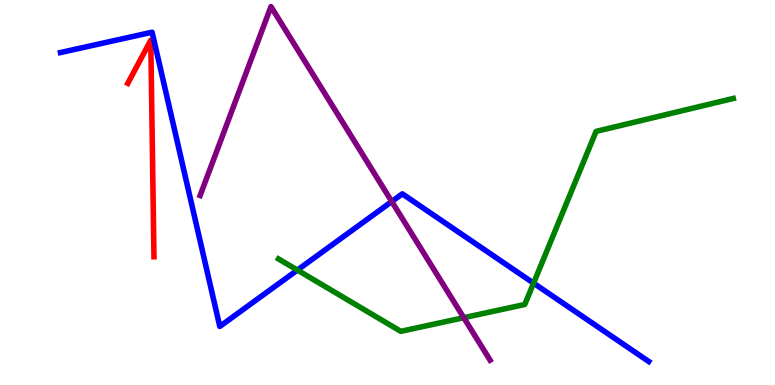[{'lines': ['blue', 'red'], 'intersections': []}, {'lines': ['green', 'red'], 'intersections': []}, {'lines': ['purple', 'red'], 'intersections': []}, {'lines': ['blue', 'green'], 'intersections': [{'x': 3.84, 'y': 2.98}, {'x': 6.88, 'y': 2.65}]}, {'lines': ['blue', 'purple'], 'intersections': [{'x': 5.06, 'y': 4.77}]}, {'lines': ['green', 'purple'], 'intersections': [{'x': 5.98, 'y': 1.75}]}]